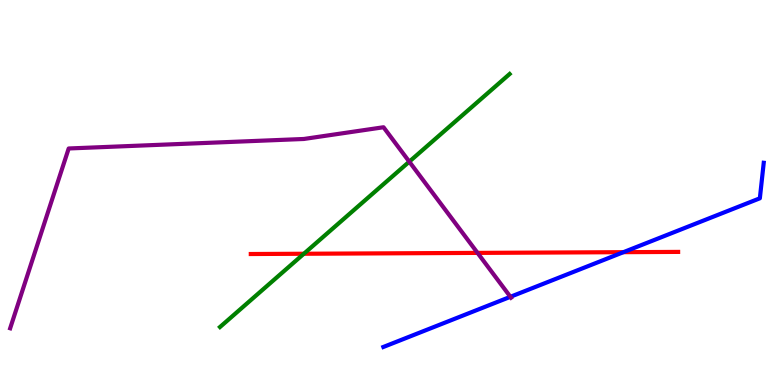[{'lines': ['blue', 'red'], 'intersections': [{'x': 8.04, 'y': 3.45}]}, {'lines': ['green', 'red'], 'intersections': [{'x': 3.92, 'y': 3.41}]}, {'lines': ['purple', 'red'], 'intersections': [{'x': 6.16, 'y': 3.43}]}, {'lines': ['blue', 'green'], 'intersections': []}, {'lines': ['blue', 'purple'], 'intersections': [{'x': 6.59, 'y': 2.29}]}, {'lines': ['green', 'purple'], 'intersections': [{'x': 5.28, 'y': 5.8}]}]